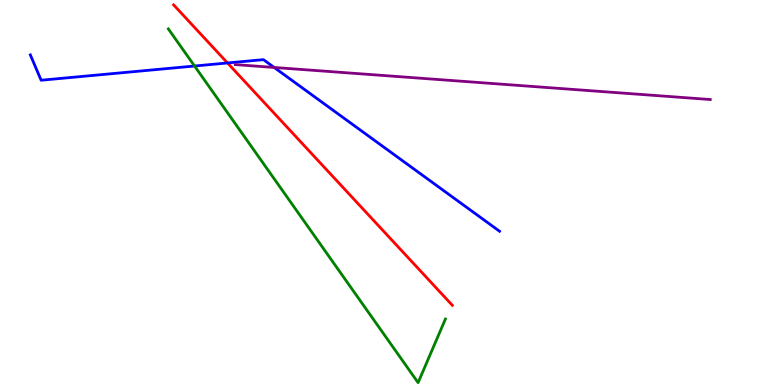[{'lines': ['blue', 'red'], 'intersections': [{'x': 2.94, 'y': 8.36}]}, {'lines': ['green', 'red'], 'intersections': []}, {'lines': ['purple', 'red'], 'intersections': []}, {'lines': ['blue', 'green'], 'intersections': [{'x': 2.51, 'y': 8.29}]}, {'lines': ['blue', 'purple'], 'intersections': [{'x': 3.54, 'y': 8.25}]}, {'lines': ['green', 'purple'], 'intersections': []}]